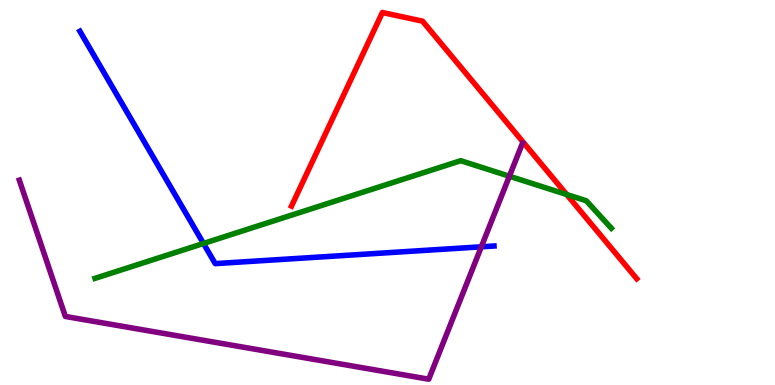[{'lines': ['blue', 'red'], 'intersections': []}, {'lines': ['green', 'red'], 'intersections': [{'x': 7.31, 'y': 4.95}]}, {'lines': ['purple', 'red'], 'intersections': []}, {'lines': ['blue', 'green'], 'intersections': [{'x': 2.63, 'y': 3.68}]}, {'lines': ['blue', 'purple'], 'intersections': [{'x': 6.21, 'y': 3.59}]}, {'lines': ['green', 'purple'], 'intersections': [{'x': 6.57, 'y': 5.42}]}]